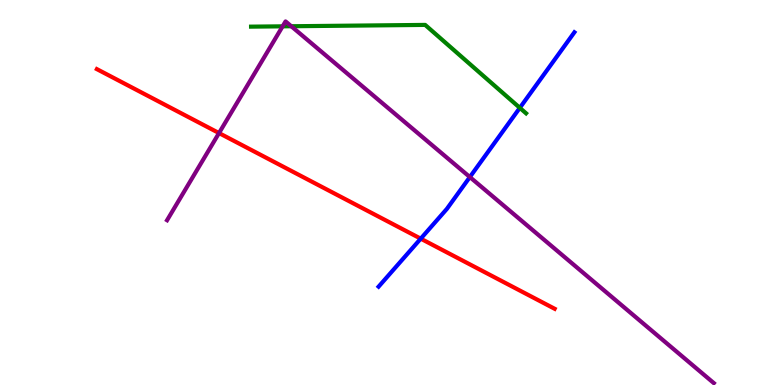[{'lines': ['blue', 'red'], 'intersections': [{'x': 5.43, 'y': 3.8}]}, {'lines': ['green', 'red'], 'intersections': []}, {'lines': ['purple', 'red'], 'intersections': [{'x': 2.83, 'y': 6.54}]}, {'lines': ['blue', 'green'], 'intersections': [{'x': 6.71, 'y': 7.2}]}, {'lines': ['blue', 'purple'], 'intersections': [{'x': 6.06, 'y': 5.4}]}, {'lines': ['green', 'purple'], 'intersections': [{'x': 3.65, 'y': 9.32}, {'x': 3.76, 'y': 9.32}]}]